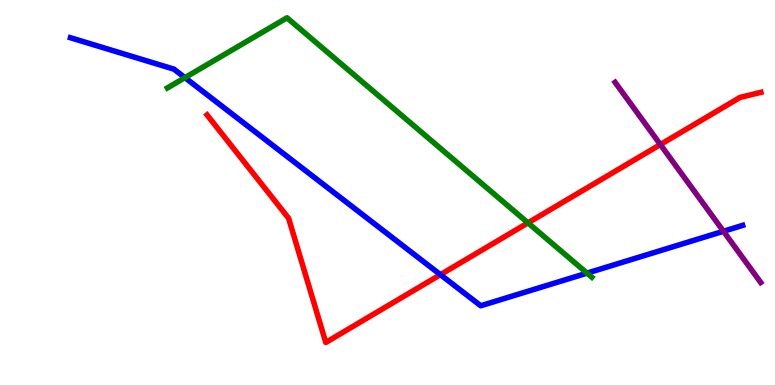[{'lines': ['blue', 'red'], 'intersections': [{'x': 5.68, 'y': 2.87}]}, {'lines': ['green', 'red'], 'intersections': [{'x': 6.81, 'y': 4.21}]}, {'lines': ['purple', 'red'], 'intersections': [{'x': 8.52, 'y': 6.25}]}, {'lines': ['blue', 'green'], 'intersections': [{'x': 2.39, 'y': 7.98}, {'x': 7.57, 'y': 2.91}]}, {'lines': ['blue', 'purple'], 'intersections': [{'x': 9.33, 'y': 3.99}]}, {'lines': ['green', 'purple'], 'intersections': []}]